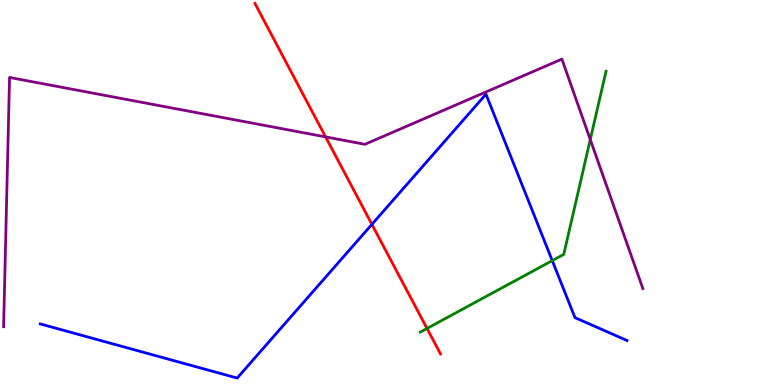[{'lines': ['blue', 'red'], 'intersections': [{'x': 4.8, 'y': 4.17}]}, {'lines': ['green', 'red'], 'intersections': [{'x': 5.51, 'y': 1.47}]}, {'lines': ['purple', 'red'], 'intersections': [{'x': 4.2, 'y': 6.44}]}, {'lines': ['blue', 'green'], 'intersections': [{'x': 7.13, 'y': 3.23}]}, {'lines': ['blue', 'purple'], 'intersections': []}, {'lines': ['green', 'purple'], 'intersections': [{'x': 7.62, 'y': 6.38}]}]